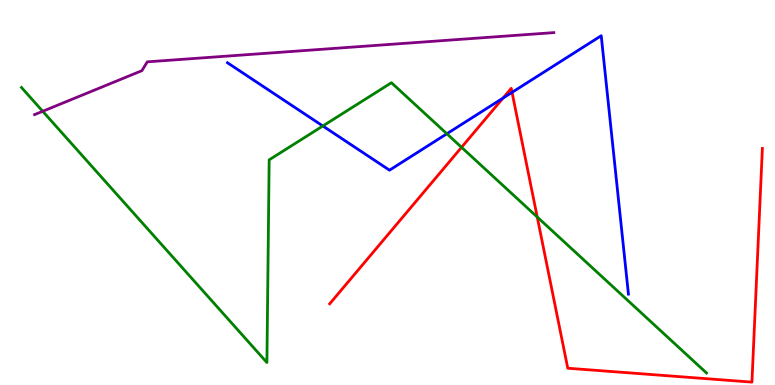[{'lines': ['blue', 'red'], 'intersections': [{'x': 6.49, 'y': 7.45}, {'x': 6.61, 'y': 7.6}]}, {'lines': ['green', 'red'], 'intersections': [{'x': 5.96, 'y': 6.17}, {'x': 6.93, 'y': 4.36}]}, {'lines': ['purple', 'red'], 'intersections': []}, {'lines': ['blue', 'green'], 'intersections': [{'x': 4.17, 'y': 6.73}, {'x': 5.77, 'y': 6.53}]}, {'lines': ['blue', 'purple'], 'intersections': []}, {'lines': ['green', 'purple'], 'intersections': [{'x': 0.551, 'y': 7.11}]}]